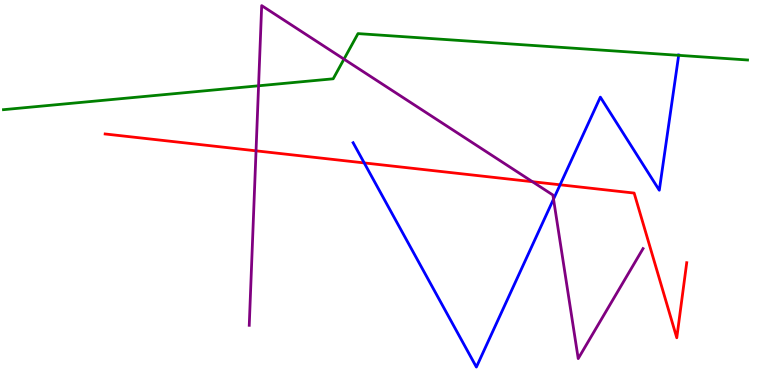[{'lines': ['blue', 'red'], 'intersections': [{'x': 4.7, 'y': 5.77}, {'x': 7.23, 'y': 5.2}]}, {'lines': ['green', 'red'], 'intersections': []}, {'lines': ['purple', 'red'], 'intersections': [{'x': 3.3, 'y': 6.08}, {'x': 6.87, 'y': 5.28}]}, {'lines': ['blue', 'green'], 'intersections': [{'x': 8.76, 'y': 8.56}]}, {'lines': ['blue', 'purple'], 'intersections': [{'x': 7.14, 'y': 4.83}]}, {'lines': ['green', 'purple'], 'intersections': [{'x': 3.34, 'y': 7.77}, {'x': 4.44, 'y': 8.46}]}]